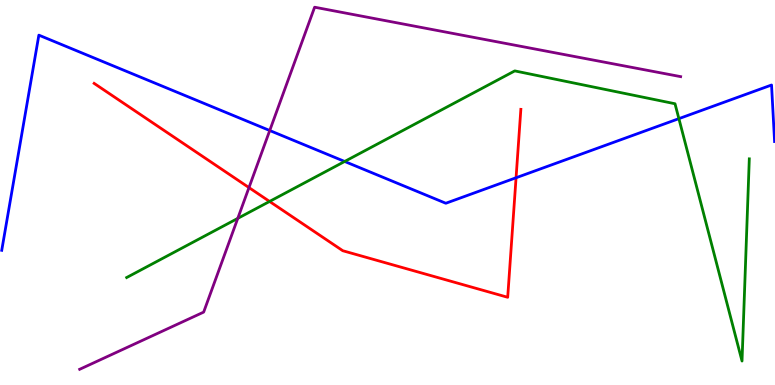[{'lines': ['blue', 'red'], 'intersections': [{'x': 6.66, 'y': 5.38}]}, {'lines': ['green', 'red'], 'intersections': [{'x': 3.48, 'y': 4.77}]}, {'lines': ['purple', 'red'], 'intersections': [{'x': 3.21, 'y': 5.13}]}, {'lines': ['blue', 'green'], 'intersections': [{'x': 4.45, 'y': 5.81}, {'x': 8.76, 'y': 6.92}]}, {'lines': ['blue', 'purple'], 'intersections': [{'x': 3.48, 'y': 6.61}]}, {'lines': ['green', 'purple'], 'intersections': [{'x': 3.07, 'y': 4.33}]}]